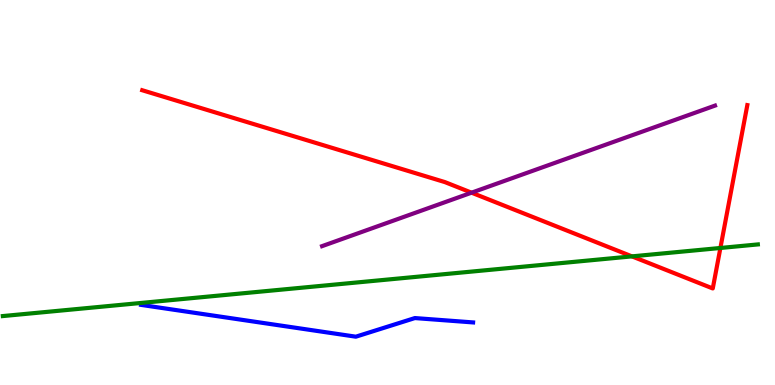[{'lines': ['blue', 'red'], 'intersections': []}, {'lines': ['green', 'red'], 'intersections': [{'x': 8.15, 'y': 3.34}, {'x': 9.3, 'y': 3.56}]}, {'lines': ['purple', 'red'], 'intersections': [{'x': 6.08, 'y': 5.0}]}, {'lines': ['blue', 'green'], 'intersections': []}, {'lines': ['blue', 'purple'], 'intersections': []}, {'lines': ['green', 'purple'], 'intersections': []}]